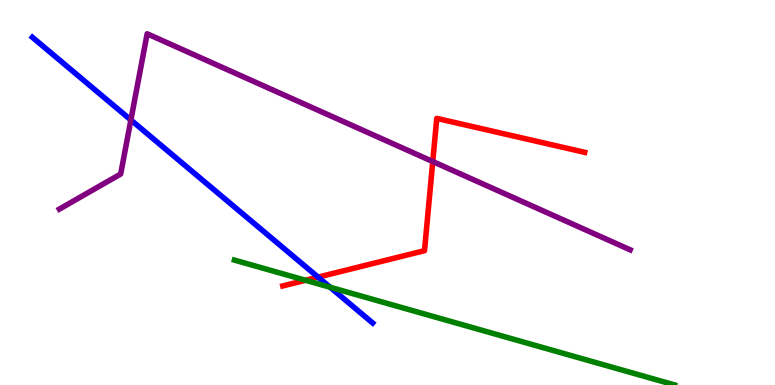[{'lines': ['blue', 'red'], 'intersections': [{'x': 4.1, 'y': 2.8}]}, {'lines': ['green', 'red'], 'intersections': [{'x': 3.94, 'y': 2.72}]}, {'lines': ['purple', 'red'], 'intersections': [{'x': 5.58, 'y': 5.8}]}, {'lines': ['blue', 'green'], 'intersections': [{'x': 4.26, 'y': 2.54}]}, {'lines': ['blue', 'purple'], 'intersections': [{'x': 1.69, 'y': 6.88}]}, {'lines': ['green', 'purple'], 'intersections': []}]